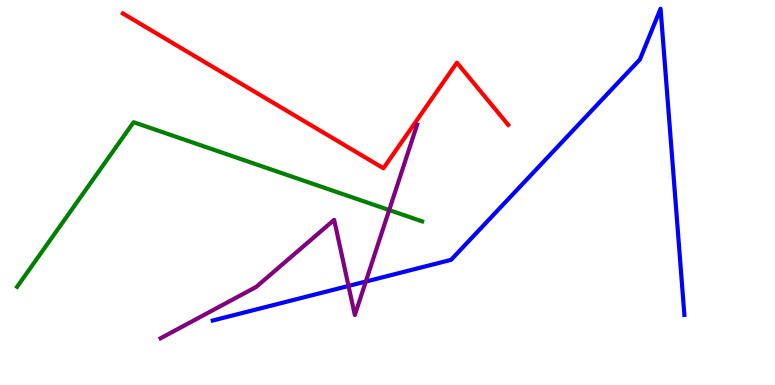[{'lines': ['blue', 'red'], 'intersections': []}, {'lines': ['green', 'red'], 'intersections': []}, {'lines': ['purple', 'red'], 'intersections': []}, {'lines': ['blue', 'green'], 'intersections': []}, {'lines': ['blue', 'purple'], 'intersections': [{'x': 4.5, 'y': 2.57}, {'x': 4.72, 'y': 2.69}]}, {'lines': ['green', 'purple'], 'intersections': [{'x': 5.02, 'y': 4.54}]}]